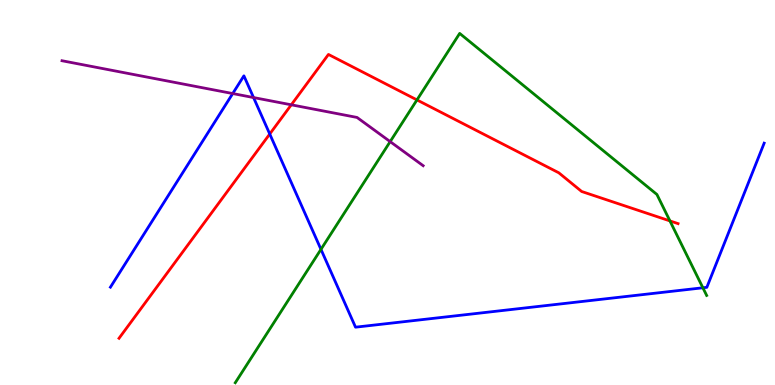[{'lines': ['blue', 'red'], 'intersections': [{'x': 3.48, 'y': 6.52}]}, {'lines': ['green', 'red'], 'intersections': [{'x': 5.38, 'y': 7.4}, {'x': 8.64, 'y': 4.26}]}, {'lines': ['purple', 'red'], 'intersections': [{'x': 3.76, 'y': 7.28}]}, {'lines': ['blue', 'green'], 'intersections': [{'x': 4.14, 'y': 3.52}, {'x': 9.07, 'y': 2.53}]}, {'lines': ['blue', 'purple'], 'intersections': [{'x': 3.0, 'y': 7.57}, {'x': 3.27, 'y': 7.47}]}, {'lines': ['green', 'purple'], 'intersections': [{'x': 5.03, 'y': 6.32}]}]